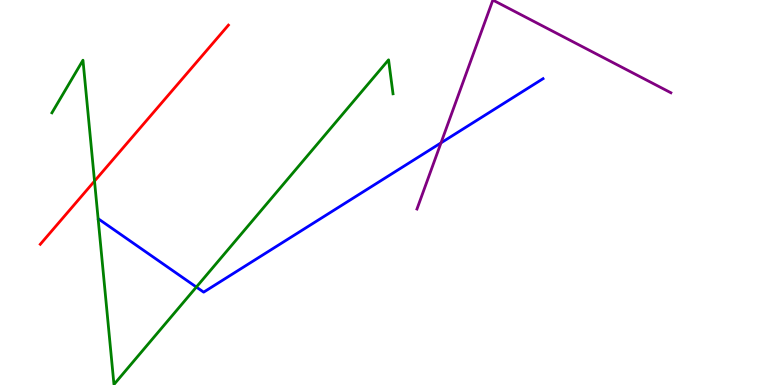[{'lines': ['blue', 'red'], 'intersections': []}, {'lines': ['green', 'red'], 'intersections': [{'x': 1.22, 'y': 5.3}]}, {'lines': ['purple', 'red'], 'intersections': []}, {'lines': ['blue', 'green'], 'intersections': [{'x': 2.53, 'y': 2.54}]}, {'lines': ['blue', 'purple'], 'intersections': [{'x': 5.69, 'y': 6.29}]}, {'lines': ['green', 'purple'], 'intersections': []}]